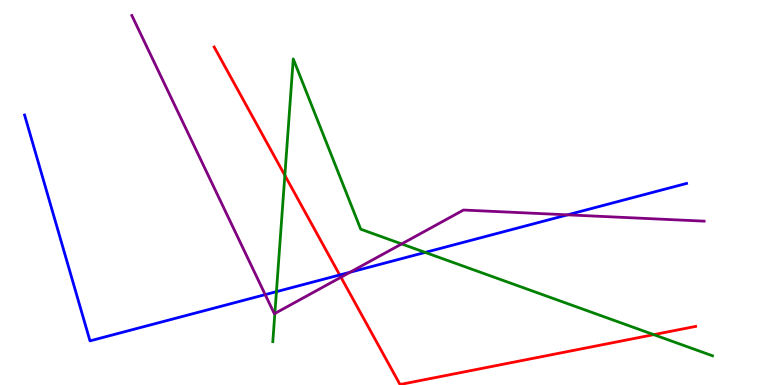[{'lines': ['blue', 'red'], 'intersections': [{'x': 4.38, 'y': 2.86}]}, {'lines': ['green', 'red'], 'intersections': [{'x': 3.68, 'y': 5.45}, {'x': 8.44, 'y': 1.31}]}, {'lines': ['purple', 'red'], 'intersections': [{'x': 4.4, 'y': 2.8}]}, {'lines': ['blue', 'green'], 'intersections': [{'x': 3.57, 'y': 2.42}, {'x': 5.49, 'y': 3.44}]}, {'lines': ['blue', 'purple'], 'intersections': [{'x': 3.42, 'y': 2.35}, {'x': 4.52, 'y': 2.93}, {'x': 7.32, 'y': 4.42}]}, {'lines': ['green', 'purple'], 'intersections': [{'x': 3.55, 'y': 1.86}, {'x': 5.18, 'y': 3.66}]}]